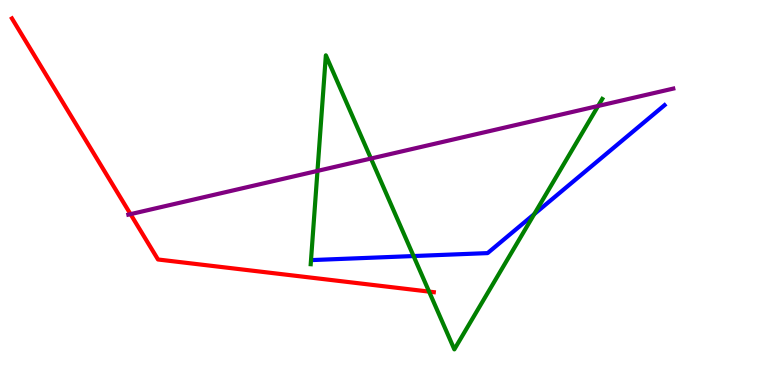[{'lines': ['blue', 'red'], 'intersections': []}, {'lines': ['green', 'red'], 'intersections': [{'x': 5.54, 'y': 2.43}]}, {'lines': ['purple', 'red'], 'intersections': [{'x': 1.68, 'y': 4.44}]}, {'lines': ['blue', 'green'], 'intersections': [{'x': 5.34, 'y': 3.35}, {'x': 6.89, 'y': 4.44}]}, {'lines': ['blue', 'purple'], 'intersections': []}, {'lines': ['green', 'purple'], 'intersections': [{'x': 4.1, 'y': 5.56}, {'x': 4.79, 'y': 5.88}, {'x': 7.72, 'y': 7.25}]}]